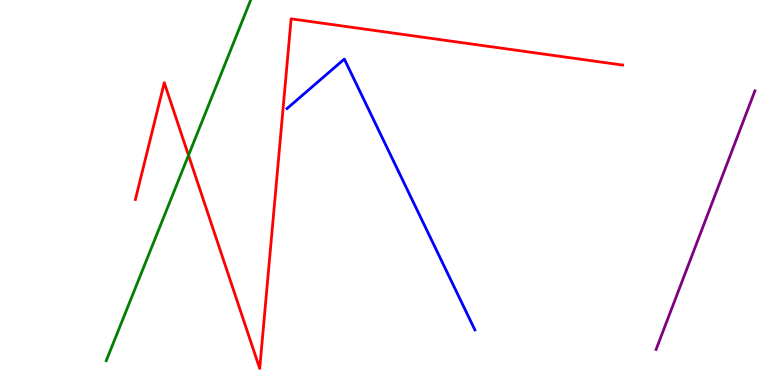[{'lines': ['blue', 'red'], 'intersections': []}, {'lines': ['green', 'red'], 'intersections': [{'x': 2.43, 'y': 5.97}]}, {'lines': ['purple', 'red'], 'intersections': []}, {'lines': ['blue', 'green'], 'intersections': []}, {'lines': ['blue', 'purple'], 'intersections': []}, {'lines': ['green', 'purple'], 'intersections': []}]